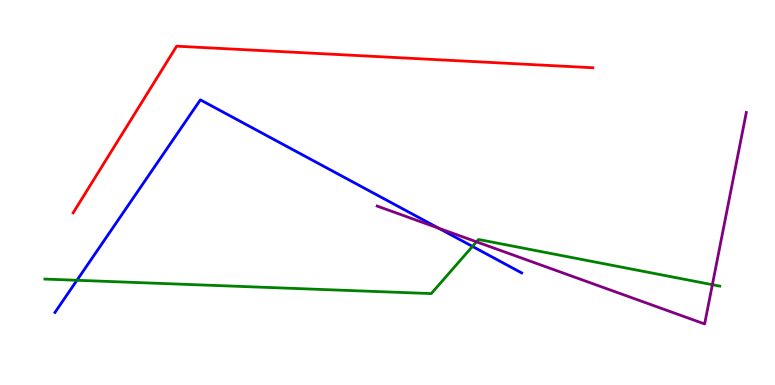[{'lines': ['blue', 'red'], 'intersections': []}, {'lines': ['green', 'red'], 'intersections': []}, {'lines': ['purple', 'red'], 'intersections': []}, {'lines': ['blue', 'green'], 'intersections': [{'x': 0.993, 'y': 2.72}, {'x': 6.1, 'y': 3.6}]}, {'lines': ['blue', 'purple'], 'intersections': [{'x': 5.66, 'y': 4.07}]}, {'lines': ['green', 'purple'], 'intersections': [{'x': 6.15, 'y': 3.72}, {'x': 9.19, 'y': 2.61}]}]